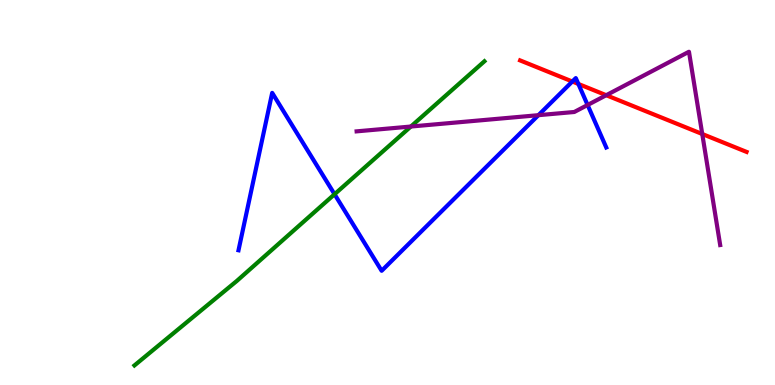[{'lines': ['blue', 'red'], 'intersections': [{'x': 7.38, 'y': 7.88}, {'x': 7.46, 'y': 7.82}]}, {'lines': ['green', 'red'], 'intersections': []}, {'lines': ['purple', 'red'], 'intersections': [{'x': 7.82, 'y': 7.53}, {'x': 9.06, 'y': 6.52}]}, {'lines': ['blue', 'green'], 'intersections': [{'x': 4.32, 'y': 4.95}]}, {'lines': ['blue', 'purple'], 'intersections': [{'x': 6.95, 'y': 7.01}, {'x': 7.58, 'y': 7.27}]}, {'lines': ['green', 'purple'], 'intersections': [{'x': 5.3, 'y': 6.71}]}]